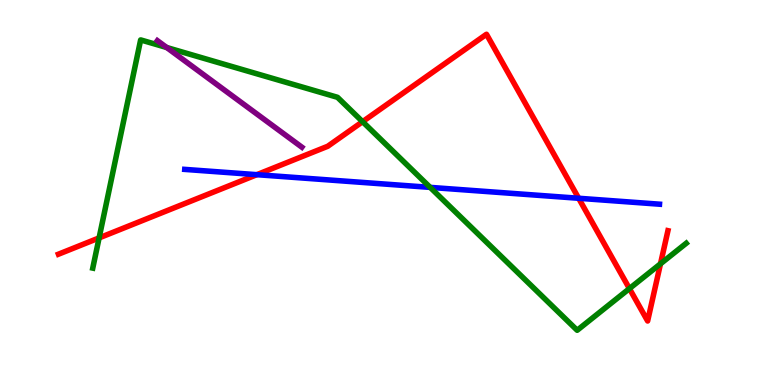[{'lines': ['blue', 'red'], 'intersections': [{'x': 3.31, 'y': 5.46}, {'x': 7.47, 'y': 4.85}]}, {'lines': ['green', 'red'], 'intersections': [{'x': 1.28, 'y': 3.82}, {'x': 4.68, 'y': 6.84}, {'x': 8.12, 'y': 2.5}, {'x': 8.52, 'y': 3.15}]}, {'lines': ['purple', 'red'], 'intersections': []}, {'lines': ['blue', 'green'], 'intersections': [{'x': 5.55, 'y': 5.13}]}, {'lines': ['blue', 'purple'], 'intersections': []}, {'lines': ['green', 'purple'], 'intersections': [{'x': 2.15, 'y': 8.77}]}]